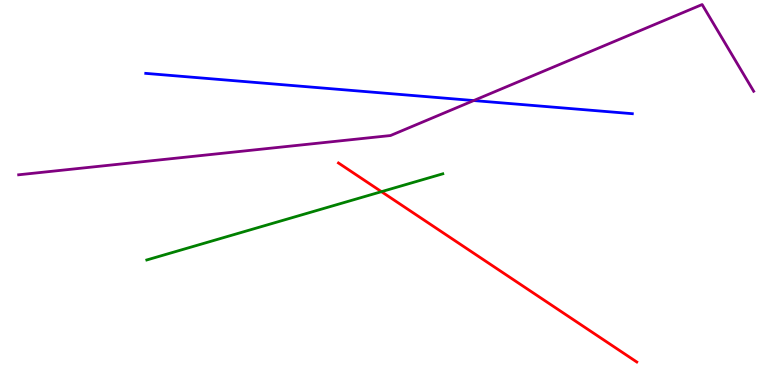[{'lines': ['blue', 'red'], 'intersections': []}, {'lines': ['green', 'red'], 'intersections': [{'x': 4.92, 'y': 5.02}]}, {'lines': ['purple', 'red'], 'intersections': []}, {'lines': ['blue', 'green'], 'intersections': []}, {'lines': ['blue', 'purple'], 'intersections': [{'x': 6.11, 'y': 7.39}]}, {'lines': ['green', 'purple'], 'intersections': []}]